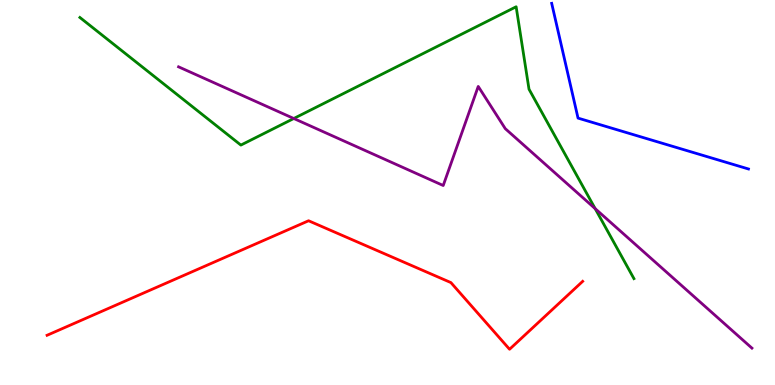[{'lines': ['blue', 'red'], 'intersections': []}, {'lines': ['green', 'red'], 'intersections': []}, {'lines': ['purple', 'red'], 'intersections': []}, {'lines': ['blue', 'green'], 'intersections': []}, {'lines': ['blue', 'purple'], 'intersections': []}, {'lines': ['green', 'purple'], 'intersections': [{'x': 3.79, 'y': 6.92}, {'x': 7.68, 'y': 4.58}]}]